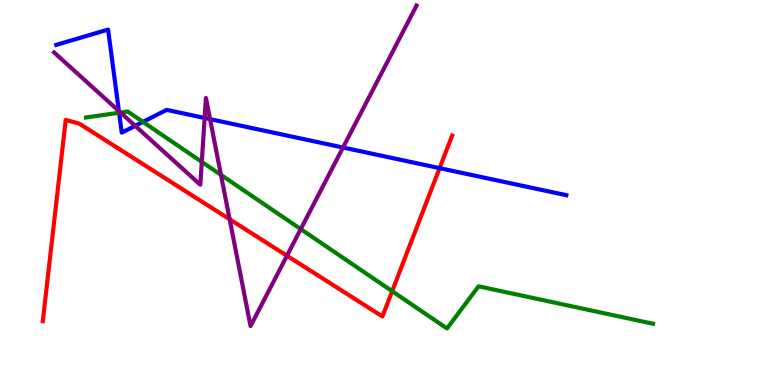[{'lines': ['blue', 'red'], 'intersections': [{'x': 5.67, 'y': 5.63}]}, {'lines': ['green', 'red'], 'intersections': [{'x': 5.06, 'y': 2.44}]}, {'lines': ['purple', 'red'], 'intersections': [{'x': 2.96, 'y': 4.3}, {'x': 3.7, 'y': 3.36}]}, {'lines': ['blue', 'green'], 'intersections': [{'x': 1.54, 'y': 7.07}, {'x': 1.84, 'y': 6.83}]}, {'lines': ['blue', 'purple'], 'intersections': [{'x': 1.53, 'y': 7.12}, {'x': 1.74, 'y': 6.73}, {'x': 2.64, 'y': 6.94}, {'x': 2.71, 'y': 6.91}, {'x': 4.43, 'y': 6.17}]}, {'lines': ['green', 'purple'], 'intersections': [{'x': 1.55, 'y': 7.08}, {'x': 2.6, 'y': 5.8}, {'x': 2.85, 'y': 5.46}, {'x': 3.88, 'y': 4.05}]}]